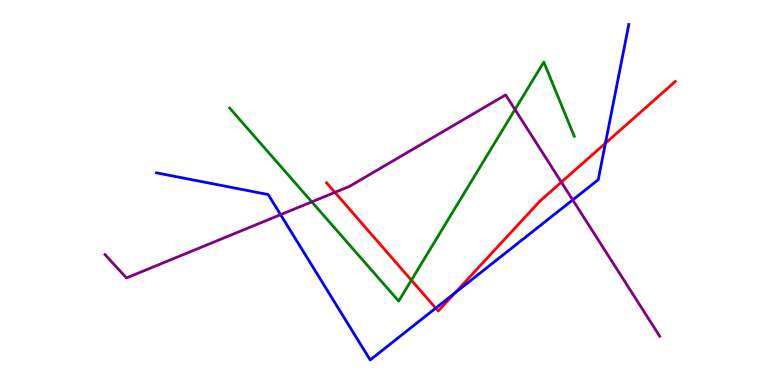[{'lines': ['blue', 'red'], 'intersections': [{'x': 5.62, 'y': 2.0}, {'x': 5.87, 'y': 2.39}, {'x': 7.81, 'y': 6.28}]}, {'lines': ['green', 'red'], 'intersections': [{'x': 5.31, 'y': 2.72}]}, {'lines': ['purple', 'red'], 'intersections': [{'x': 4.32, 'y': 5.0}, {'x': 7.24, 'y': 5.27}]}, {'lines': ['blue', 'green'], 'intersections': []}, {'lines': ['blue', 'purple'], 'intersections': [{'x': 3.62, 'y': 4.42}, {'x': 7.39, 'y': 4.81}]}, {'lines': ['green', 'purple'], 'intersections': [{'x': 4.02, 'y': 4.76}, {'x': 6.64, 'y': 7.16}]}]